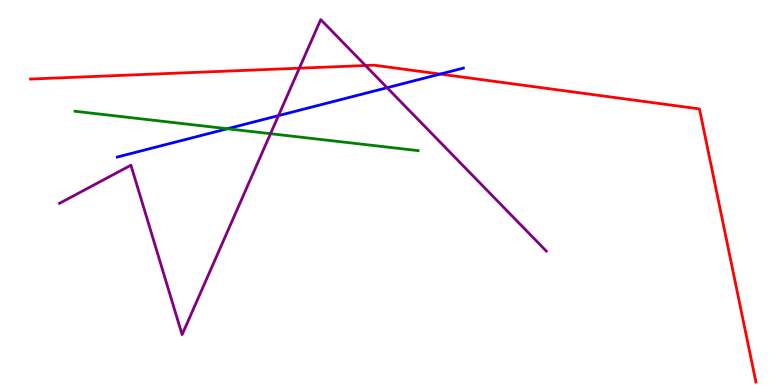[{'lines': ['blue', 'red'], 'intersections': [{'x': 5.68, 'y': 8.08}]}, {'lines': ['green', 'red'], 'intersections': []}, {'lines': ['purple', 'red'], 'intersections': [{'x': 3.86, 'y': 8.23}, {'x': 4.72, 'y': 8.3}]}, {'lines': ['blue', 'green'], 'intersections': [{'x': 2.93, 'y': 6.66}]}, {'lines': ['blue', 'purple'], 'intersections': [{'x': 3.59, 'y': 7.0}, {'x': 4.99, 'y': 7.72}]}, {'lines': ['green', 'purple'], 'intersections': [{'x': 3.49, 'y': 6.53}]}]